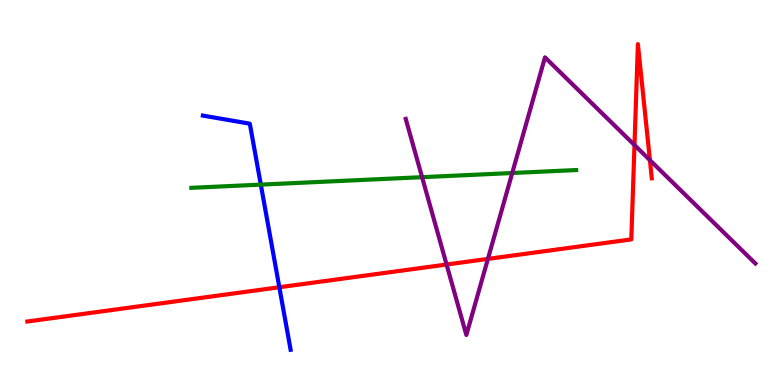[{'lines': ['blue', 'red'], 'intersections': [{'x': 3.6, 'y': 2.54}]}, {'lines': ['green', 'red'], 'intersections': []}, {'lines': ['purple', 'red'], 'intersections': [{'x': 5.76, 'y': 3.13}, {'x': 6.3, 'y': 3.28}, {'x': 8.19, 'y': 6.23}, {'x': 8.39, 'y': 5.84}]}, {'lines': ['blue', 'green'], 'intersections': [{'x': 3.37, 'y': 5.2}]}, {'lines': ['blue', 'purple'], 'intersections': []}, {'lines': ['green', 'purple'], 'intersections': [{'x': 5.45, 'y': 5.4}, {'x': 6.61, 'y': 5.51}]}]